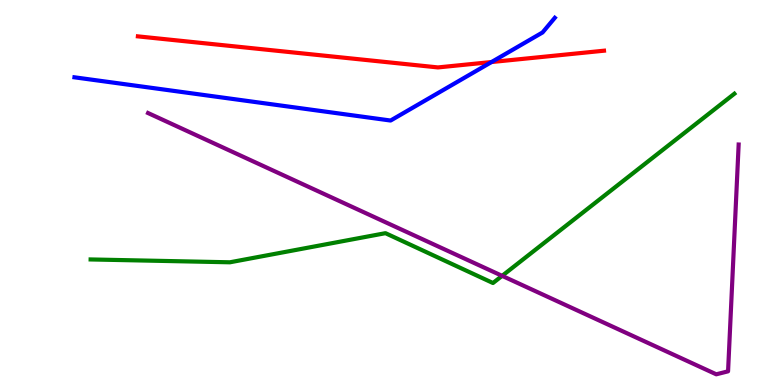[{'lines': ['blue', 'red'], 'intersections': [{'x': 6.34, 'y': 8.39}]}, {'lines': ['green', 'red'], 'intersections': []}, {'lines': ['purple', 'red'], 'intersections': []}, {'lines': ['blue', 'green'], 'intersections': []}, {'lines': ['blue', 'purple'], 'intersections': []}, {'lines': ['green', 'purple'], 'intersections': [{'x': 6.48, 'y': 2.84}]}]